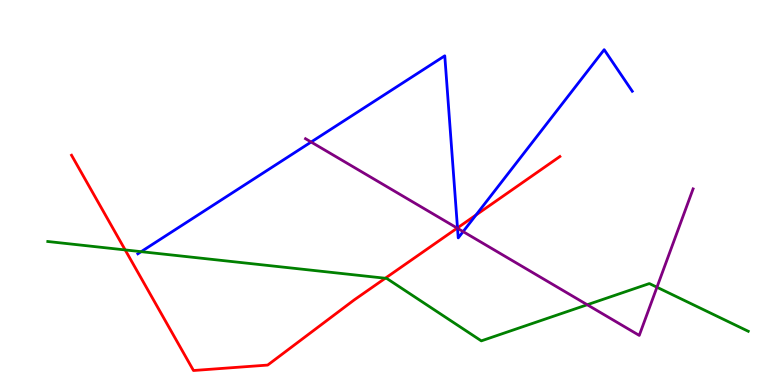[{'lines': ['blue', 'red'], 'intersections': [{'x': 5.9, 'y': 4.08}, {'x': 6.14, 'y': 4.42}]}, {'lines': ['green', 'red'], 'intersections': [{'x': 1.62, 'y': 3.51}, {'x': 4.97, 'y': 2.77}]}, {'lines': ['purple', 'red'], 'intersections': [{'x': 5.9, 'y': 4.08}]}, {'lines': ['blue', 'green'], 'intersections': [{'x': 1.82, 'y': 3.46}]}, {'lines': ['blue', 'purple'], 'intersections': [{'x': 4.01, 'y': 6.31}, {'x': 5.9, 'y': 4.07}, {'x': 5.98, 'y': 3.98}]}, {'lines': ['green', 'purple'], 'intersections': [{'x': 7.58, 'y': 2.08}, {'x': 8.48, 'y': 2.54}]}]